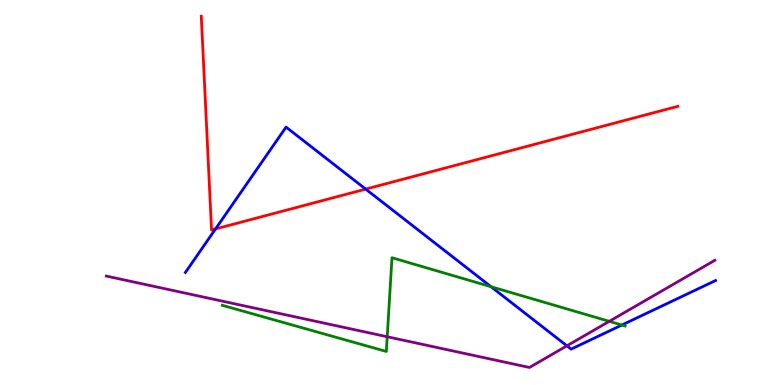[{'lines': ['blue', 'red'], 'intersections': [{'x': 2.78, 'y': 4.05}, {'x': 4.72, 'y': 5.09}]}, {'lines': ['green', 'red'], 'intersections': []}, {'lines': ['purple', 'red'], 'intersections': []}, {'lines': ['blue', 'green'], 'intersections': [{'x': 6.34, 'y': 2.55}, {'x': 8.02, 'y': 1.56}]}, {'lines': ['blue', 'purple'], 'intersections': [{'x': 7.31, 'y': 1.02}]}, {'lines': ['green', 'purple'], 'intersections': [{'x': 5.0, 'y': 1.25}, {'x': 7.86, 'y': 1.65}]}]